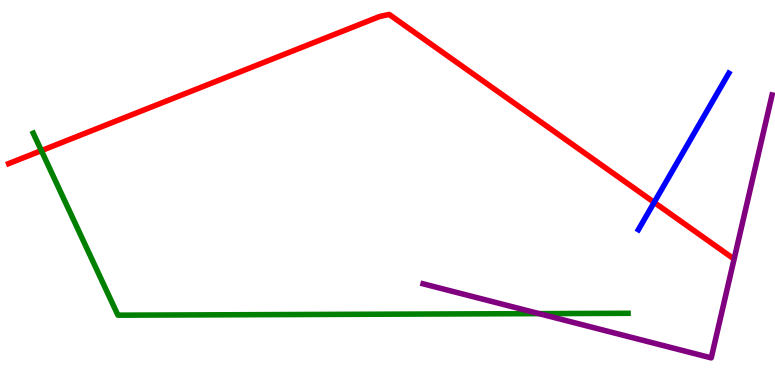[{'lines': ['blue', 'red'], 'intersections': [{'x': 8.44, 'y': 4.74}]}, {'lines': ['green', 'red'], 'intersections': [{'x': 0.534, 'y': 6.09}]}, {'lines': ['purple', 'red'], 'intersections': []}, {'lines': ['blue', 'green'], 'intersections': []}, {'lines': ['blue', 'purple'], 'intersections': []}, {'lines': ['green', 'purple'], 'intersections': [{'x': 6.96, 'y': 1.85}]}]